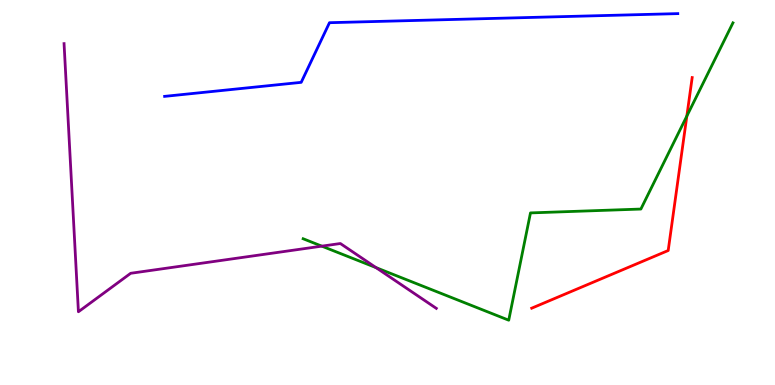[{'lines': ['blue', 'red'], 'intersections': []}, {'lines': ['green', 'red'], 'intersections': [{'x': 8.86, 'y': 6.98}]}, {'lines': ['purple', 'red'], 'intersections': []}, {'lines': ['blue', 'green'], 'intersections': []}, {'lines': ['blue', 'purple'], 'intersections': []}, {'lines': ['green', 'purple'], 'intersections': [{'x': 4.15, 'y': 3.61}, {'x': 4.85, 'y': 3.05}]}]